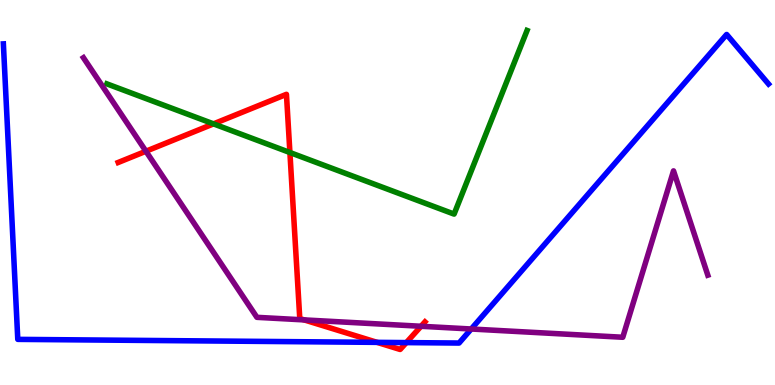[{'lines': ['blue', 'red'], 'intersections': [{'x': 4.87, 'y': 1.11}, {'x': 5.24, 'y': 1.1}]}, {'lines': ['green', 'red'], 'intersections': [{'x': 2.76, 'y': 6.78}, {'x': 3.74, 'y': 6.04}]}, {'lines': ['purple', 'red'], 'intersections': [{'x': 1.88, 'y': 6.07}, {'x': 3.93, 'y': 1.69}, {'x': 5.43, 'y': 1.53}]}, {'lines': ['blue', 'green'], 'intersections': []}, {'lines': ['blue', 'purple'], 'intersections': [{'x': 6.08, 'y': 1.45}]}, {'lines': ['green', 'purple'], 'intersections': []}]